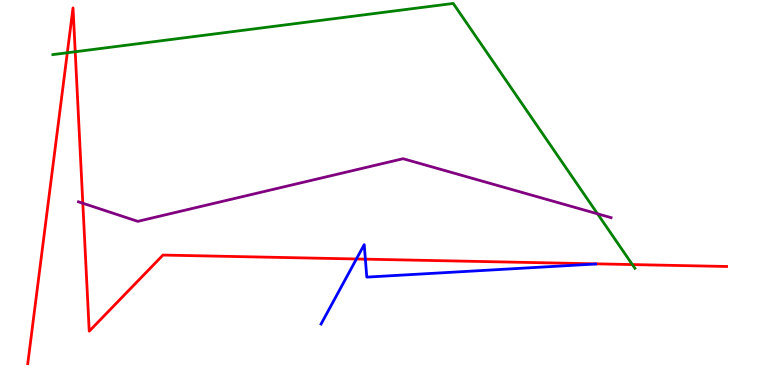[{'lines': ['blue', 'red'], 'intersections': [{'x': 4.6, 'y': 3.27}, {'x': 4.71, 'y': 3.27}]}, {'lines': ['green', 'red'], 'intersections': [{'x': 0.869, 'y': 8.63}, {'x': 0.971, 'y': 8.66}, {'x': 8.16, 'y': 3.13}]}, {'lines': ['purple', 'red'], 'intersections': [{'x': 1.07, 'y': 4.72}]}, {'lines': ['blue', 'green'], 'intersections': []}, {'lines': ['blue', 'purple'], 'intersections': []}, {'lines': ['green', 'purple'], 'intersections': [{'x': 7.71, 'y': 4.45}]}]